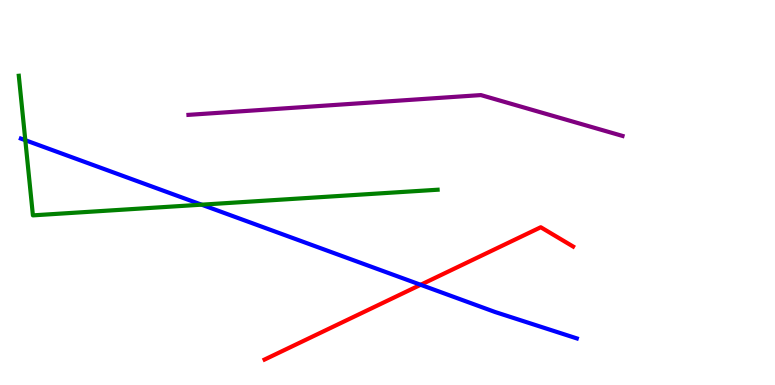[{'lines': ['blue', 'red'], 'intersections': [{'x': 5.43, 'y': 2.6}]}, {'lines': ['green', 'red'], 'intersections': []}, {'lines': ['purple', 'red'], 'intersections': []}, {'lines': ['blue', 'green'], 'intersections': [{'x': 0.327, 'y': 6.36}, {'x': 2.6, 'y': 4.68}]}, {'lines': ['blue', 'purple'], 'intersections': []}, {'lines': ['green', 'purple'], 'intersections': []}]